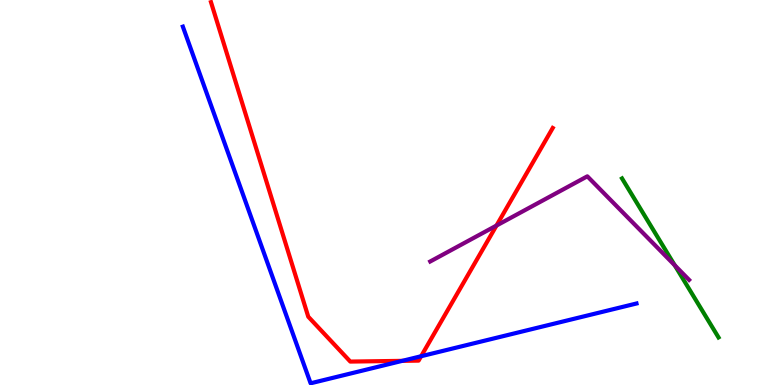[{'lines': ['blue', 'red'], 'intersections': [{'x': 5.19, 'y': 0.627}, {'x': 5.43, 'y': 0.747}]}, {'lines': ['green', 'red'], 'intersections': []}, {'lines': ['purple', 'red'], 'intersections': [{'x': 6.41, 'y': 4.14}]}, {'lines': ['blue', 'green'], 'intersections': []}, {'lines': ['blue', 'purple'], 'intersections': []}, {'lines': ['green', 'purple'], 'intersections': [{'x': 8.71, 'y': 3.11}]}]